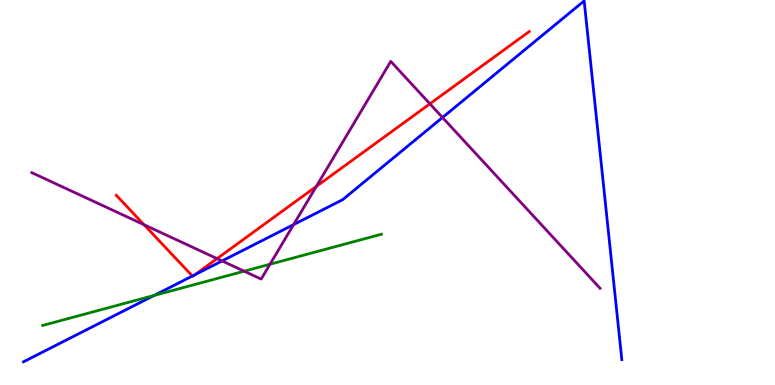[{'lines': ['blue', 'red'], 'intersections': [{'x': 2.48, 'y': 2.83}, {'x': 2.52, 'y': 2.86}]}, {'lines': ['green', 'red'], 'intersections': []}, {'lines': ['purple', 'red'], 'intersections': [{'x': 1.86, 'y': 4.16}, {'x': 2.8, 'y': 3.28}, {'x': 4.08, 'y': 5.16}, {'x': 5.55, 'y': 7.3}]}, {'lines': ['blue', 'green'], 'intersections': [{'x': 1.99, 'y': 2.33}]}, {'lines': ['blue', 'purple'], 'intersections': [{'x': 2.87, 'y': 3.22}, {'x': 3.79, 'y': 4.17}, {'x': 5.71, 'y': 6.95}]}, {'lines': ['green', 'purple'], 'intersections': [{'x': 3.15, 'y': 2.96}, {'x': 3.48, 'y': 3.14}]}]